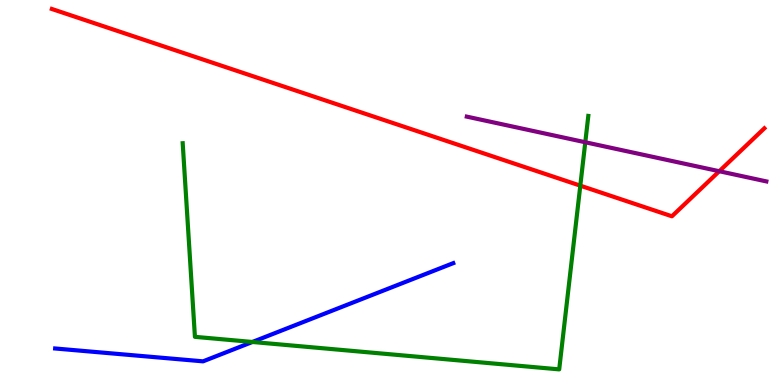[{'lines': ['blue', 'red'], 'intersections': []}, {'lines': ['green', 'red'], 'intersections': [{'x': 7.49, 'y': 5.18}]}, {'lines': ['purple', 'red'], 'intersections': [{'x': 9.28, 'y': 5.55}]}, {'lines': ['blue', 'green'], 'intersections': [{'x': 3.26, 'y': 1.12}]}, {'lines': ['blue', 'purple'], 'intersections': []}, {'lines': ['green', 'purple'], 'intersections': [{'x': 7.55, 'y': 6.31}]}]